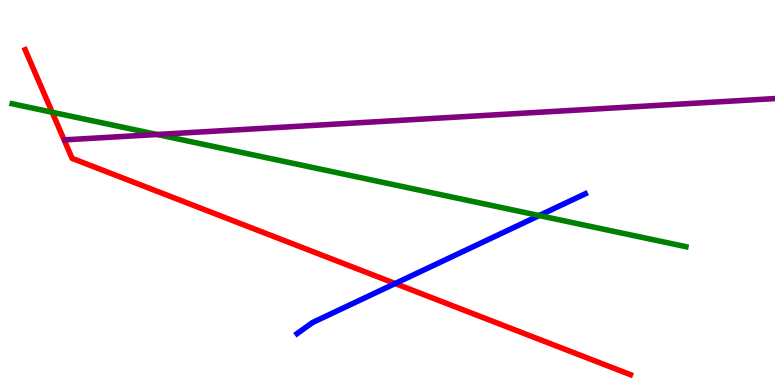[{'lines': ['blue', 'red'], 'intersections': [{'x': 5.1, 'y': 2.64}]}, {'lines': ['green', 'red'], 'intersections': [{'x': 0.673, 'y': 7.08}]}, {'lines': ['purple', 'red'], 'intersections': []}, {'lines': ['blue', 'green'], 'intersections': [{'x': 6.96, 'y': 4.4}]}, {'lines': ['blue', 'purple'], 'intersections': []}, {'lines': ['green', 'purple'], 'intersections': [{'x': 2.03, 'y': 6.51}]}]